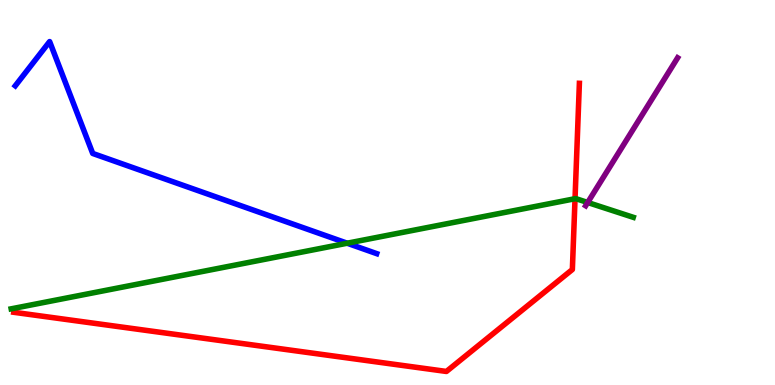[{'lines': ['blue', 'red'], 'intersections': []}, {'lines': ['green', 'red'], 'intersections': [{'x': 7.42, 'y': 4.84}]}, {'lines': ['purple', 'red'], 'intersections': []}, {'lines': ['blue', 'green'], 'intersections': [{'x': 4.48, 'y': 3.68}]}, {'lines': ['blue', 'purple'], 'intersections': []}, {'lines': ['green', 'purple'], 'intersections': [{'x': 7.58, 'y': 4.74}]}]